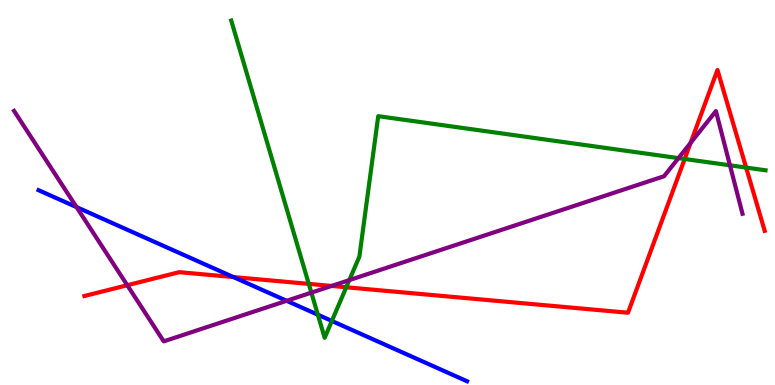[{'lines': ['blue', 'red'], 'intersections': [{'x': 3.01, 'y': 2.8}]}, {'lines': ['green', 'red'], 'intersections': [{'x': 3.98, 'y': 2.63}, {'x': 4.47, 'y': 2.54}, {'x': 8.83, 'y': 5.87}, {'x': 9.63, 'y': 5.65}]}, {'lines': ['purple', 'red'], 'intersections': [{'x': 1.64, 'y': 2.59}, {'x': 4.28, 'y': 2.57}, {'x': 8.91, 'y': 6.29}]}, {'lines': ['blue', 'green'], 'intersections': [{'x': 4.1, 'y': 1.83}, {'x': 4.28, 'y': 1.66}]}, {'lines': ['blue', 'purple'], 'intersections': [{'x': 0.988, 'y': 4.62}, {'x': 3.7, 'y': 2.19}]}, {'lines': ['green', 'purple'], 'intersections': [{'x': 4.02, 'y': 2.4}, {'x': 4.51, 'y': 2.72}, {'x': 8.75, 'y': 5.89}, {'x': 9.42, 'y': 5.71}]}]